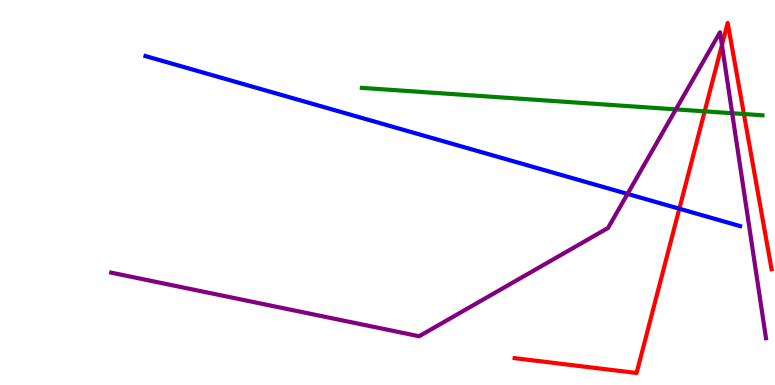[{'lines': ['blue', 'red'], 'intersections': [{'x': 8.77, 'y': 4.58}]}, {'lines': ['green', 'red'], 'intersections': [{'x': 9.09, 'y': 7.11}, {'x': 9.6, 'y': 7.04}]}, {'lines': ['purple', 'red'], 'intersections': [{'x': 9.32, 'y': 8.83}]}, {'lines': ['blue', 'green'], 'intersections': []}, {'lines': ['blue', 'purple'], 'intersections': [{'x': 8.1, 'y': 4.96}]}, {'lines': ['green', 'purple'], 'intersections': [{'x': 8.72, 'y': 7.16}, {'x': 9.45, 'y': 7.06}]}]